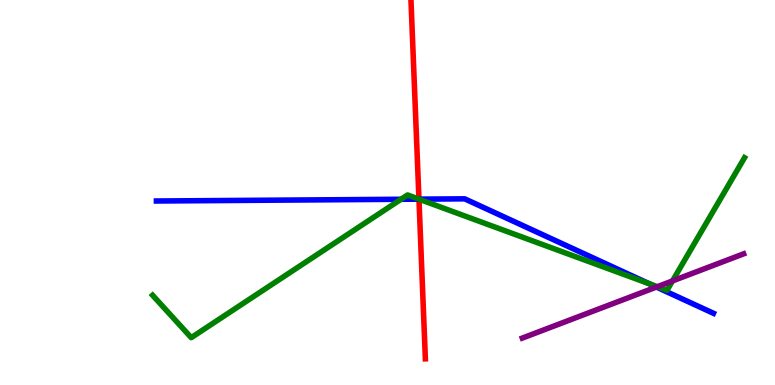[{'lines': ['blue', 'red'], 'intersections': [{'x': 5.41, 'y': 4.83}]}, {'lines': ['green', 'red'], 'intersections': [{'x': 5.41, 'y': 4.83}]}, {'lines': ['purple', 'red'], 'intersections': []}, {'lines': ['blue', 'green'], 'intersections': [{'x': 5.17, 'y': 4.82}, {'x': 5.41, 'y': 4.83}, {'x': 8.38, 'y': 2.63}]}, {'lines': ['blue', 'purple'], 'intersections': [{'x': 8.47, 'y': 2.54}]}, {'lines': ['green', 'purple'], 'intersections': [{'x': 8.48, 'y': 2.55}, {'x': 8.68, 'y': 2.7}]}]